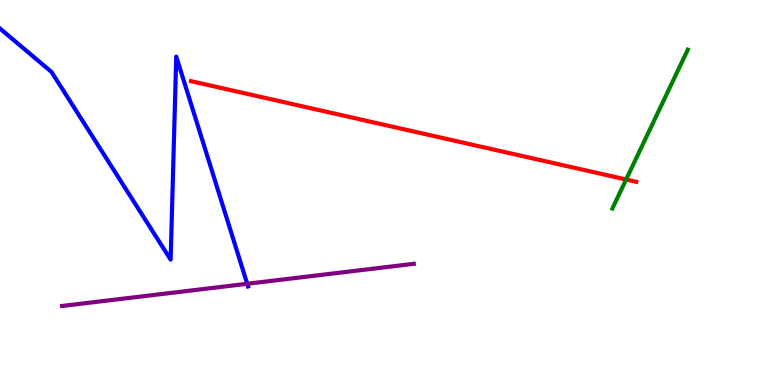[{'lines': ['blue', 'red'], 'intersections': []}, {'lines': ['green', 'red'], 'intersections': [{'x': 8.08, 'y': 5.34}]}, {'lines': ['purple', 'red'], 'intersections': []}, {'lines': ['blue', 'green'], 'intersections': []}, {'lines': ['blue', 'purple'], 'intersections': [{'x': 3.19, 'y': 2.63}]}, {'lines': ['green', 'purple'], 'intersections': []}]